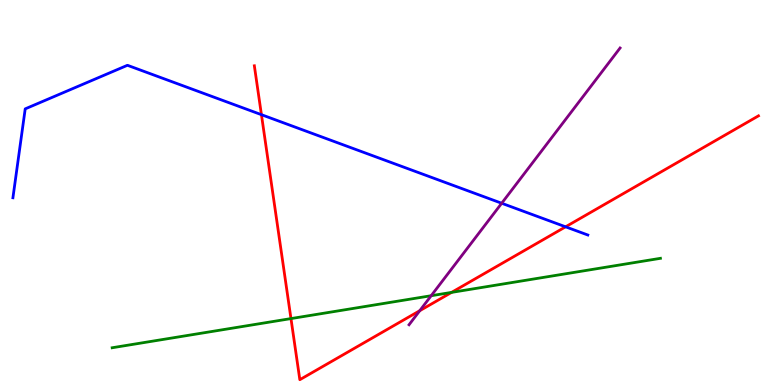[{'lines': ['blue', 'red'], 'intersections': [{'x': 3.37, 'y': 7.02}, {'x': 7.3, 'y': 4.11}]}, {'lines': ['green', 'red'], 'intersections': [{'x': 3.75, 'y': 1.73}, {'x': 5.83, 'y': 2.41}]}, {'lines': ['purple', 'red'], 'intersections': [{'x': 5.42, 'y': 1.93}]}, {'lines': ['blue', 'green'], 'intersections': []}, {'lines': ['blue', 'purple'], 'intersections': [{'x': 6.47, 'y': 4.72}]}, {'lines': ['green', 'purple'], 'intersections': [{'x': 5.56, 'y': 2.32}]}]